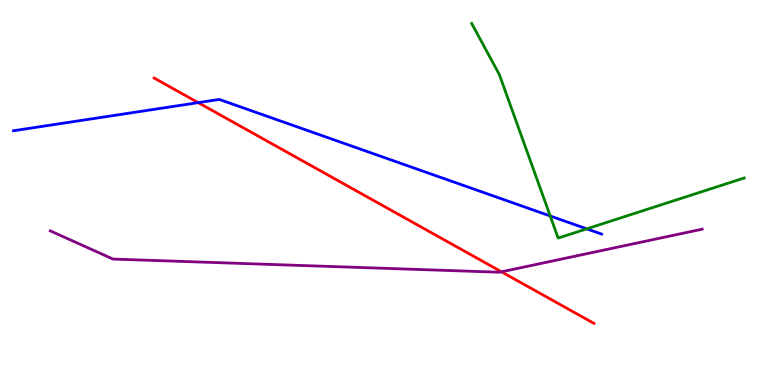[{'lines': ['blue', 'red'], 'intersections': [{'x': 2.56, 'y': 7.33}]}, {'lines': ['green', 'red'], 'intersections': []}, {'lines': ['purple', 'red'], 'intersections': [{'x': 6.47, 'y': 2.94}]}, {'lines': ['blue', 'green'], 'intersections': [{'x': 7.1, 'y': 4.39}, {'x': 7.57, 'y': 4.06}]}, {'lines': ['blue', 'purple'], 'intersections': []}, {'lines': ['green', 'purple'], 'intersections': []}]